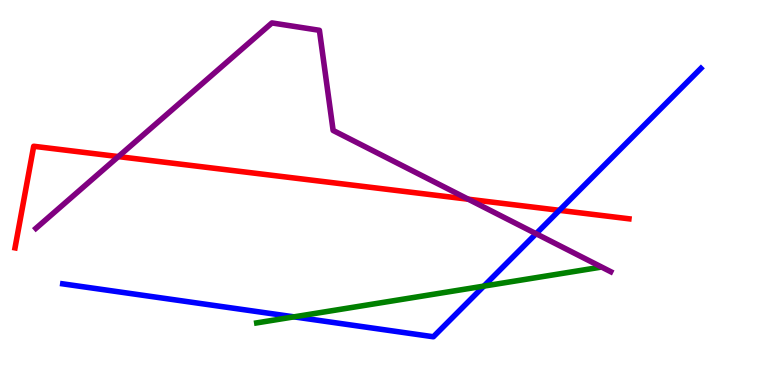[{'lines': ['blue', 'red'], 'intersections': [{'x': 7.22, 'y': 4.54}]}, {'lines': ['green', 'red'], 'intersections': []}, {'lines': ['purple', 'red'], 'intersections': [{'x': 1.53, 'y': 5.93}, {'x': 6.04, 'y': 4.83}]}, {'lines': ['blue', 'green'], 'intersections': [{'x': 3.79, 'y': 1.77}, {'x': 6.24, 'y': 2.57}]}, {'lines': ['blue', 'purple'], 'intersections': [{'x': 6.92, 'y': 3.93}]}, {'lines': ['green', 'purple'], 'intersections': []}]